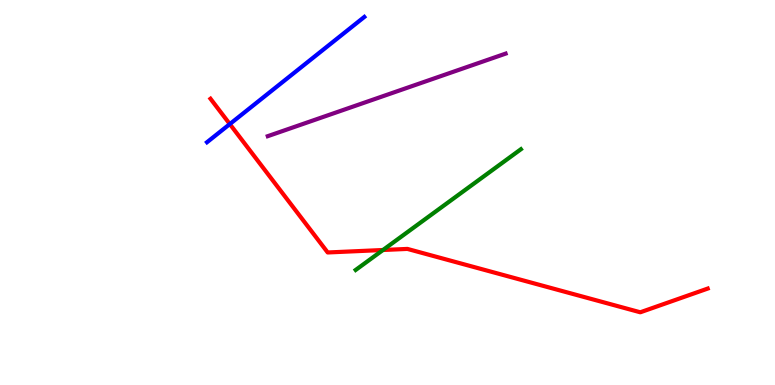[{'lines': ['blue', 'red'], 'intersections': [{'x': 2.97, 'y': 6.78}]}, {'lines': ['green', 'red'], 'intersections': [{'x': 4.94, 'y': 3.51}]}, {'lines': ['purple', 'red'], 'intersections': []}, {'lines': ['blue', 'green'], 'intersections': []}, {'lines': ['blue', 'purple'], 'intersections': []}, {'lines': ['green', 'purple'], 'intersections': []}]